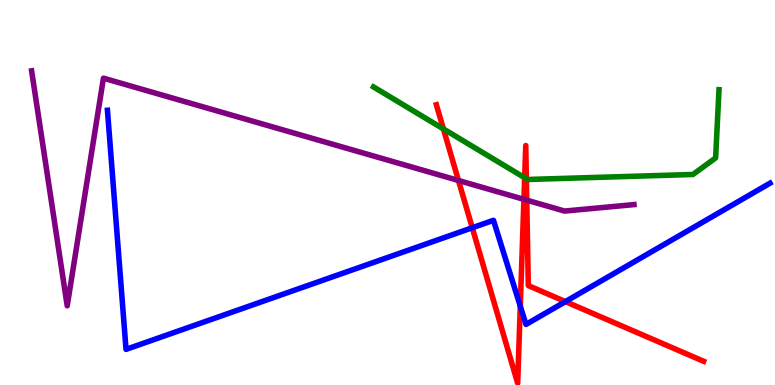[{'lines': ['blue', 'red'], 'intersections': [{'x': 6.09, 'y': 4.08}, {'x': 6.71, 'y': 2.05}, {'x': 7.3, 'y': 2.17}]}, {'lines': ['green', 'red'], 'intersections': [{'x': 5.72, 'y': 6.65}, {'x': 6.77, 'y': 5.38}, {'x': 6.79, 'y': 5.36}]}, {'lines': ['purple', 'red'], 'intersections': [{'x': 5.92, 'y': 5.31}, {'x': 6.76, 'y': 4.82}, {'x': 6.8, 'y': 4.8}]}, {'lines': ['blue', 'green'], 'intersections': []}, {'lines': ['blue', 'purple'], 'intersections': []}, {'lines': ['green', 'purple'], 'intersections': []}]